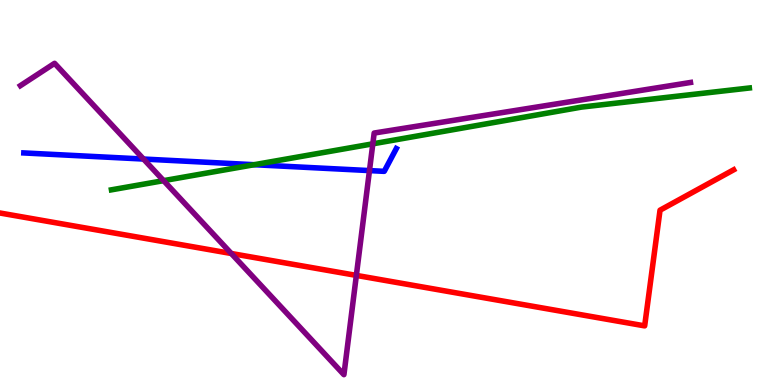[{'lines': ['blue', 'red'], 'intersections': []}, {'lines': ['green', 'red'], 'intersections': []}, {'lines': ['purple', 'red'], 'intersections': [{'x': 2.98, 'y': 3.42}, {'x': 4.6, 'y': 2.85}]}, {'lines': ['blue', 'green'], 'intersections': [{'x': 3.28, 'y': 5.72}]}, {'lines': ['blue', 'purple'], 'intersections': [{'x': 1.85, 'y': 5.87}, {'x': 4.77, 'y': 5.57}]}, {'lines': ['green', 'purple'], 'intersections': [{'x': 2.11, 'y': 5.31}, {'x': 4.81, 'y': 6.26}]}]